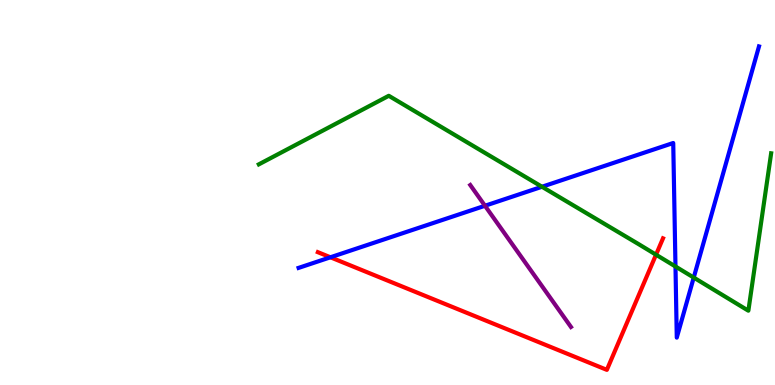[{'lines': ['blue', 'red'], 'intersections': [{'x': 4.26, 'y': 3.32}]}, {'lines': ['green', 'red'], 'intersections': [{'x': 8.46, 'y': 3.38}]}, {'lines': ['purple', 'red'], 'intersections': []}, {'lines': ['blue', 'green'], 'intersections': [{'x': 6.99, 'y': 5.15}, {'x': 8.72, 'y': 3.08}, {'x': 8.95, 'y': 2.79}]}, {'lines': ['blue', 'purple'], 'intersections': [{'x': 6.26, 'y': 4.66}]}, {'lines': ['green', 'purple'], 'intersections': []}]